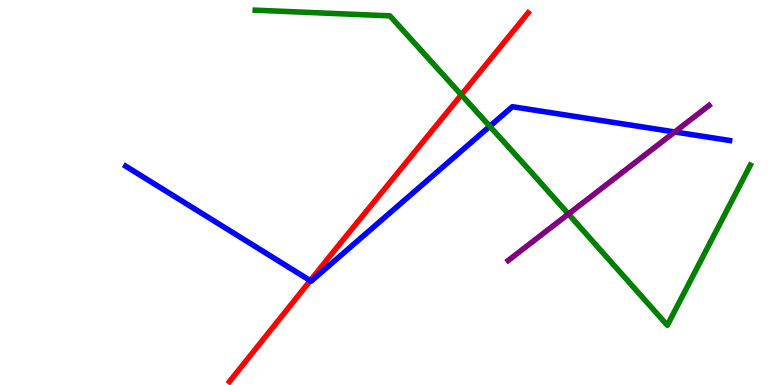[{'lines': ['blue', 'red'], 'intersections': [{'x': 4.0, 'y': 2.71}]}, {'lines': ['green', 'red'], 'intersections': [{'x': 5.95, 'y': 7.54}]}, {'lines': ['purple', 'red'], 'intersections': []}, {'lines': ['blue', 'green'], 'intersections': [{'x': 6.32, 'y': 6.72}]}, {'lines': ['blue', 'purple'], 'intersections': [{'x': 8.71, 'y': 6.57}]}, {'lines': ['green', 'purple'], 'intersections': [{'x': 7.33, 'y': 4.44}]}]